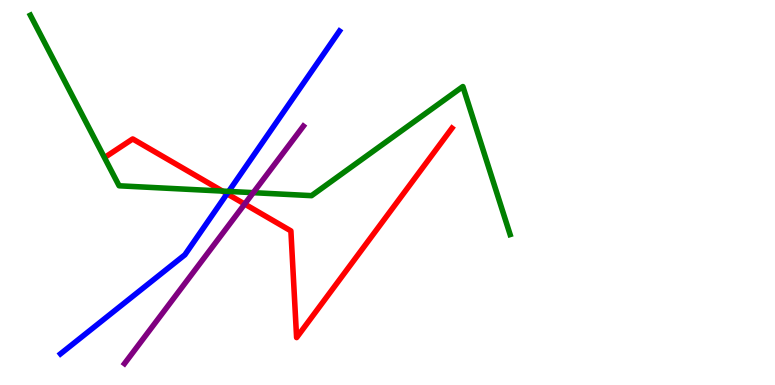[{'lines': ['blue', 'red'], 'intersections': [{'x': 2.93, 'y': 4.97}]}, {'lines': ['green', 'red'], 'intersections': [{'x': 2.87, 'y': 5.04}]}, {'lines': ['purple', 'red'], 'intersections': [{'x': 3.16, 'y': 4.7}]}, {'lines': ['blue', 'green'], 'intersections': [{'x': 2.95, 'y': 5.03}]}, {'lines': ['blue', 'purple'], 'intersections': []}, {'lines': ['green', 'purple'], 'intersections': [{'x': 3.27, 'y': 5.0}]}]